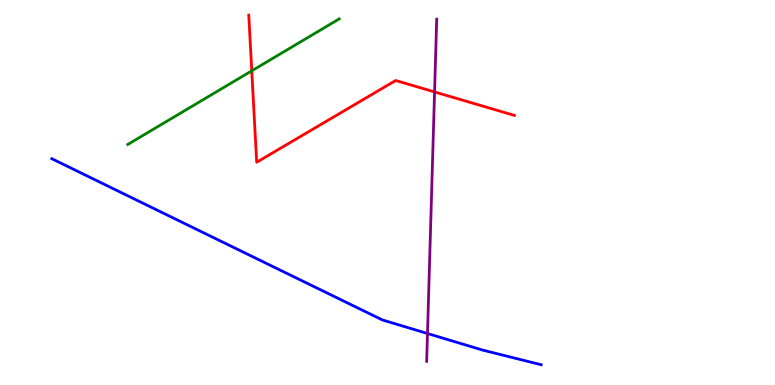[{'lines': ['blue', 'red'], 'intersections': []}, {'lines': ['green', 'red'], 'intersections': [{'x': 3.25, 'y': 8.16}]}, {'lines': ['purple', 'red'], 'intersections': [{'x': 5.61, 'y': 7.61}]}, {'lines': ['blue', 'green'], 'intersections': []}, {'lines': ['blue', 'purple'], 'intersections': [{'x': 5.52, 'y': 1.34}]}, {'lines': ['green', 'purple'], 'intersections': []}]